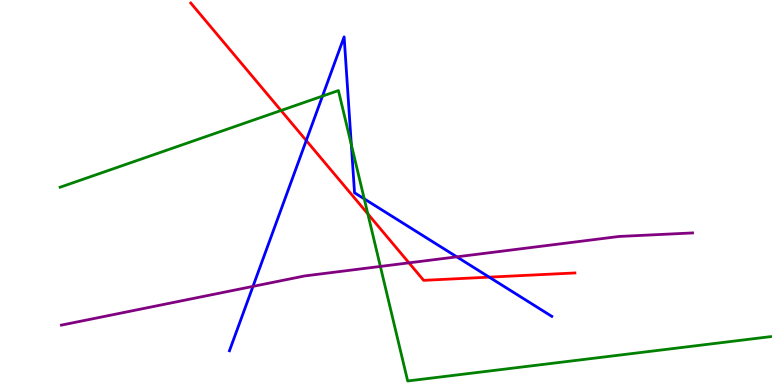[{'lines': ['blue', 'red'], 'intersections': [{'x': 3.95, 'y': 6.35}, {'x': 6.31, 'y': 2.8}]}, {'lines': ['green', 'red'], 'intersections': [{'x': 3.63, 'y': 7.13}, {'x': 4.75, 'y': 4.45}]}, {'lines': ['purple', 'red'], 'intersections': [{'x': 5.28, 'y': 3.17}]}, {'lines': ['blue', 'green'], 'intersections': [{'x': 4.16, 'y': 7.5}, {'x': 4.53, 'y': 6.24}, {'x': 4.7, 'y': 4.83}]}, {'lines': ['blue', 'purple'], 'intersections': [{'x': 3.26, 'y': 2.56}, {'x': 5.89, 'y': 3.33}]}, {'lines': ['green', 'purple'], 'intersections': [{'x': 4.91, 'y': 3.08}]}]